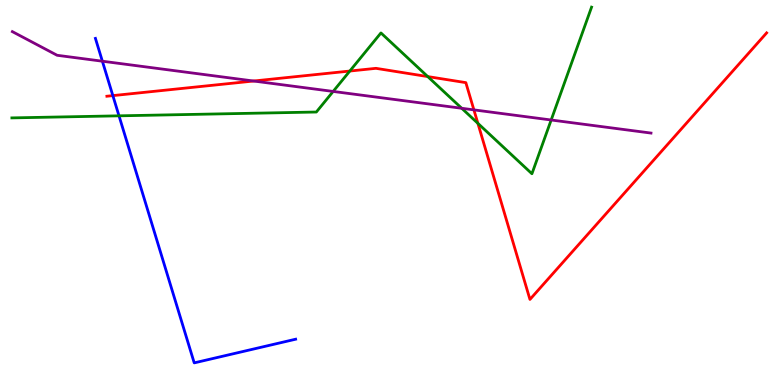[{'lines': ['blue', 'red'], 'intersections': [{'x': 1.46, 'y': 7.52}]}, {'lines': ['green', 'red'], 'intersections': [{'x': 4.51, 'y': 8.15}, {'x': 5.52, 'y': 8.01}, {'x': 6.17, 'y': 6.8}]}, {'lines': ['purple', 'red'], 'intersections': [{'x': 3.27, 'y': 7.9}, {'x': 6.11, 'y': 7.15}]}, {'lines': ['blue', 'green'], 'intersections': [{'x': 1.54, 'y': 6.99}]}, {'lines': ['blue', 'purple'], 'intersections': [{'x': 1.32, 'y': 8.41}]}, {'lines': ['green', 'purple'], 'intersections': [{'x': 4.3, 'y': 7.62}, {'x': 5.96, 'y': 7.19}, {'x': 7.11, 'y': 6.88}]}]